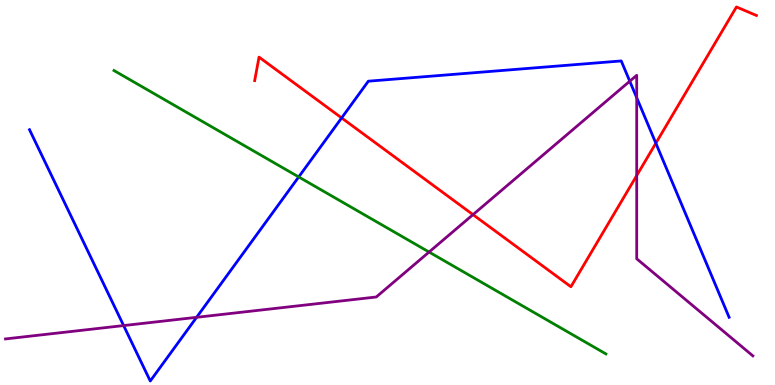[{'lines': ['blue', 'red'], 'intersections': [{'x': 4.41, 'y': 6.94}, {'x': 8.46, 'y': 6.28}]}, {'lines': ['green', 'red'], 'intersections': []}, {'lines': ['purple', 'red'], 'intersections': [{'x': 6.1, 'y': 4.42}, {'x': 8.22, 'y': 5.44}]}, {'lines': ['blue', 'green'], 'intersections': [{'x': 3.85, 'y': 5.4}]}, {'lines': ['blue', 'purple'], 'intersections': [{'x': 1.6, 'y': 1.54}, {'x': 2.54, 'y': 1.76}, {'x': 8.13, 'y': 7.89}, {'x': 8.22, 'y': 7.46}]}, {'lines': ['green', 'purple'], 'intersections': [{'x': 5.54, 'y': 3.45}]}]